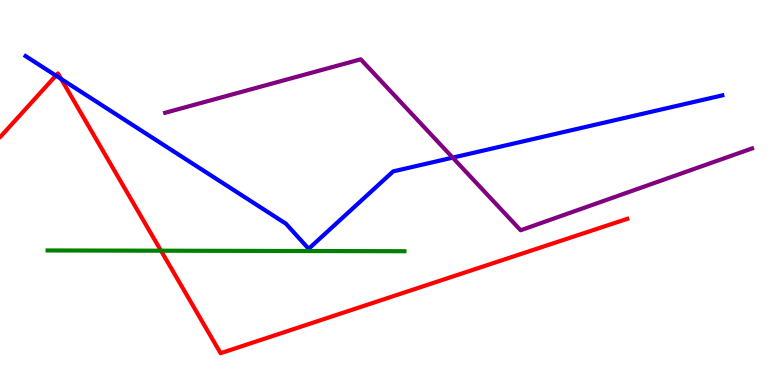[{'lines': ['blue', 'red'], 'intersections': [{'x': 0.722, 'y': 8.04}, {'x': 0.789, 'y': 7.95}]}, {'lines': ['green', 'red'], 'intersections': [{'x': 2.08, 'y': 3.49}]}, {'lines': ['purple', 'red'], 'intersections': []}, {'lines': ['blue', 'green'], 'intersections': []}, {'lines': ['blue', 'purple'], 'intersections': [{'x': 5.84, 'y': 5.91}]}, {'lines': ['green', 'purple'], 'intersections': []}]